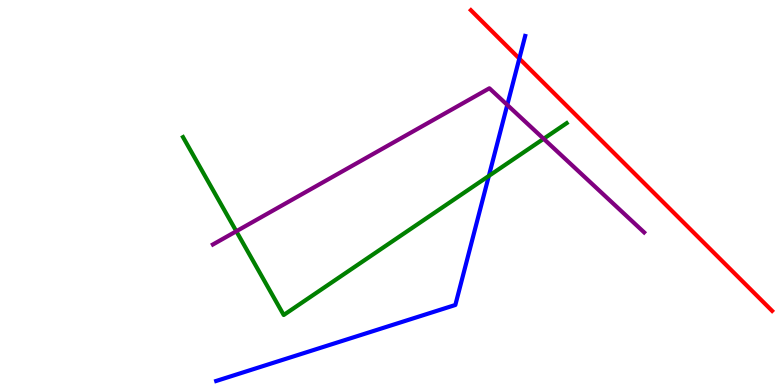[{'lines': ['blue', 'red'], 'intersections': [{'x': 6.7, 'y': 8.48}]}, {'lines': ['green', 'red'], 'intersections': []}, {'lines': ['purple', 'red'], 'intersections': []}, {'lines': ['blue', 'green'], 'intersections': [{'x': 6.31, 'y': 5.43}]}, {'lines': ['blue', 'purple'], 'intersections': [{'x': 6.55, 'y': 7.27}]}, {'lines': ['green', 'purple'], 'intersections': [{'x': 3.05, 'y': 3.99}, {'x': 7.01, 'y': 6.4}]}]